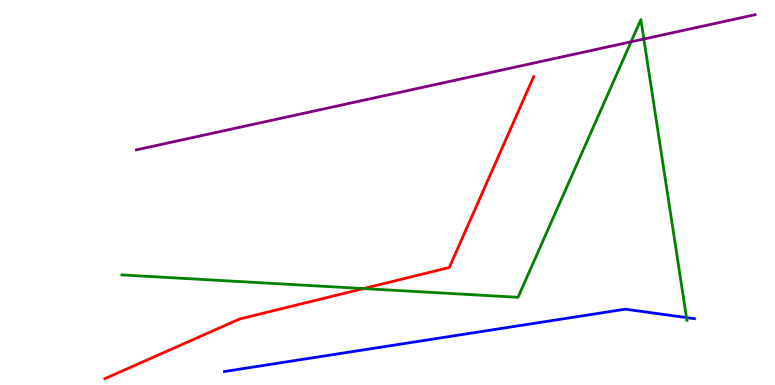[{'lines': ['blue', 'red'], 'intersections': []}, {'lines': ['green', 'red'], 'intersections': [{'x': 4.69, 'y': 2.5}]}, {'lines': ['purple', 'red'], 'intersections': []}, {'lines': ['blue', 'green'], 'intersections': [{'x': 8.86, 'y': 1.75}]}, {'lines': ['blue', 'purple'], 'intersections': []}, {'lines': ['green', 'purple'], 'intersections': [{'x': 8.14, 'y': 8.91}, {'x': 8.31, 'y': 8.99}]}]